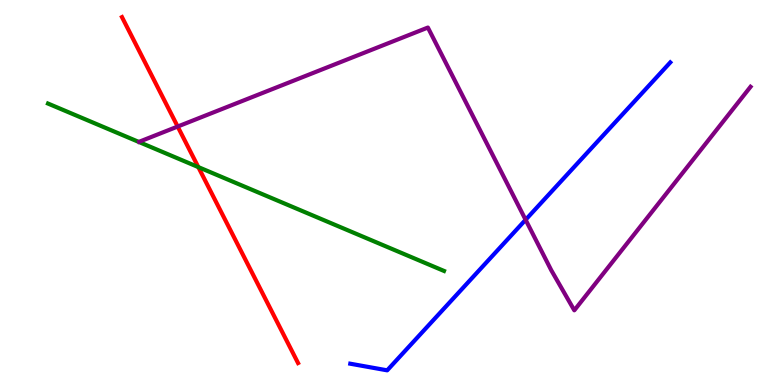[{'lines': ['blue', 'red'], 'intersections': []}, {'lines': ['green', 'red'], 'intersections': [{'x': 2.56, 'y': 5.66}]}, {'lines': ['purple', 'red'], 'intersections': [{'x': 2.29, 'y': 6.71}]}, {'lines': ['blue', 'green'], 'intersections': []}, {'lines': ['blue', 'purple'], 'intersections': [{'x': 6.78, 'y': 4.29}]}, {'lines': ['green', 'purple'], 'intersections': []}]